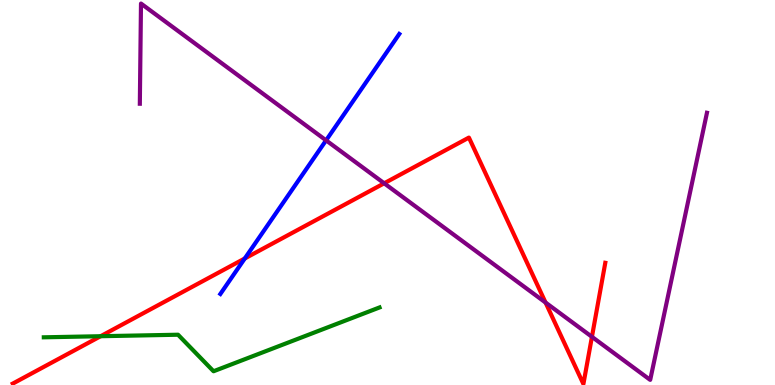[{'lines': ['blue', 'red'], 'intersections': [{'x': 3.16, 'y': 3.29}]}, {'lines': ['green', 'red'], 'intersections': [{'x': 1.3, 'y': 1.27}]}, {'lines': ['purple', 'red'], 'intersections': [{'x': 4.96, 'y': 5.24}, {'x': 7.04, 'y': 2.14}, {'x': 7.64, 'y': 1.25}]}, {'lines': ['blue', 'green'], 'intersections': []}, {'lines': ['blue', 'purple'], 'intersections': [{'x': 4.21, 'y': 6.35}]}, {'lines': ['green', 'purple'], 'intersections': []}]